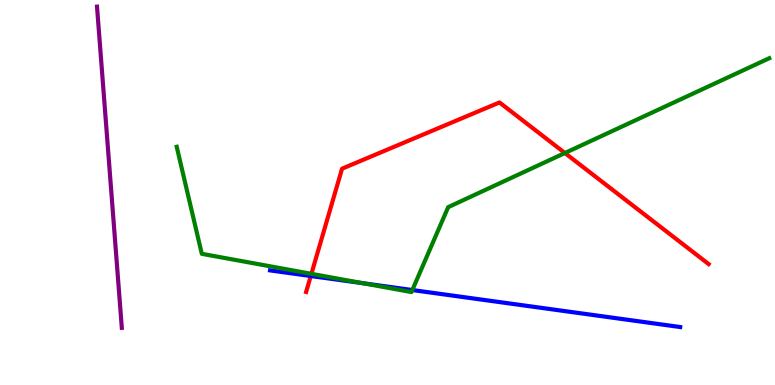[{'lines': ['blue', 'red'], 'intersections': [{'x': 4.01, 'y': 2.83}]}, {'lines': ['green', 'red'], 'intersections': [{'x': 4.02, 'y': 2.89}, {'x': 7.29, 'y': 6.03}]}, {'lines': ['purple', 'red'], 'intersections': []}, {'lines': ['blue', 'green'], 'intersections': [{'x': 4.68, 'y': 2.64}, {'x': 5.32, 'y': 2.47}]}, {'lines': ['blue', 'purple'], 'intersections': []}, {'lines': ['green', 'purple'], 'intersections': []}]